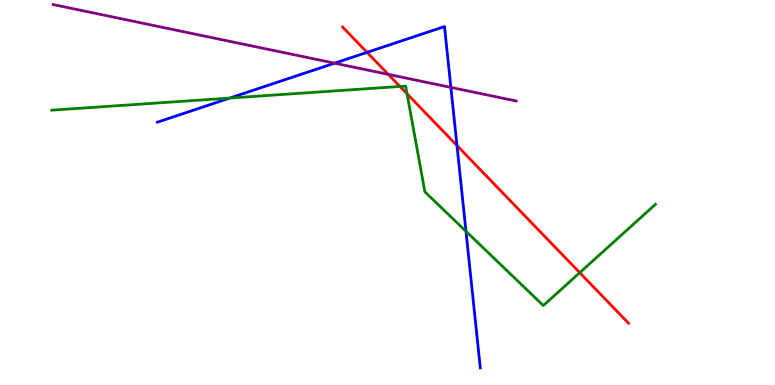[{'lines': ['blue', 'red'], 'intersections': [{'x': 4.74, 'y': 8.64}, {'x': 5.9, 'y': 6.22}]}, {'lines': ['green', 'red'], 'intersections': [{'x': 5.16, 'y': 7.75}, {'x': 5.25, 'y': 7.56}, {'x': 7.48, 'y': 2.92}]}, {'lines': ['purple', 'red'], 'intersections': [{'x': 5.01, 'y': 8.07}]}, {'lines': ['blue', 'green'], 'intersections': [{'x': 2.97, 'y': 7.45}, {'x': 6.01, 'y': 3.99}]}, {'lines': ['blue', 'purple'], 'intersections': [{'x': 4.32, 'y': 8.36}, {'x': 5.82, 'y': 7.73}]}, {'lines': ['green', 'purple'], 'intersections': []}]